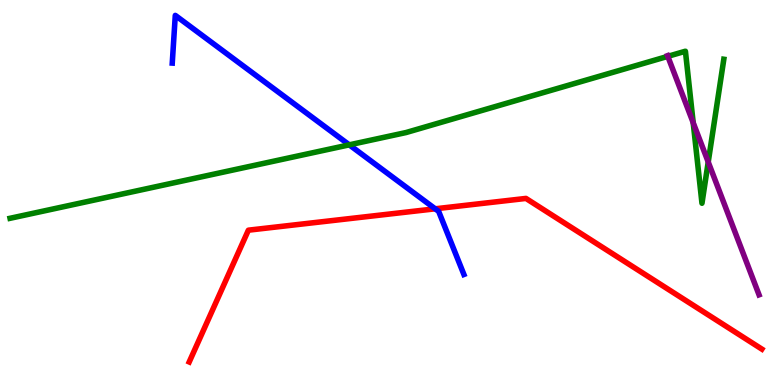[{'lines': ['blue', 'red'], 'intersections': [{'x': 5.62, 'y': 4.58}]}, {'lines': ['green', 'red'], 'intersections': []}, {'lines': ['purple', 'red'], 'intersections': []}, {'lines': ['blue', 'green'], 'intersections': [{'x': 4.51, 'y': 6.24}]}, {'lines': ['blue', 'purple'], 'intersections': []}, {'lines': ['green', 'purple'], 'intersections': [{'x': 8.62, 'y': 8.54}, {'x': 8.94, 'y': 6.81}, {'x': 9.14, 'y': 5.79}]}]